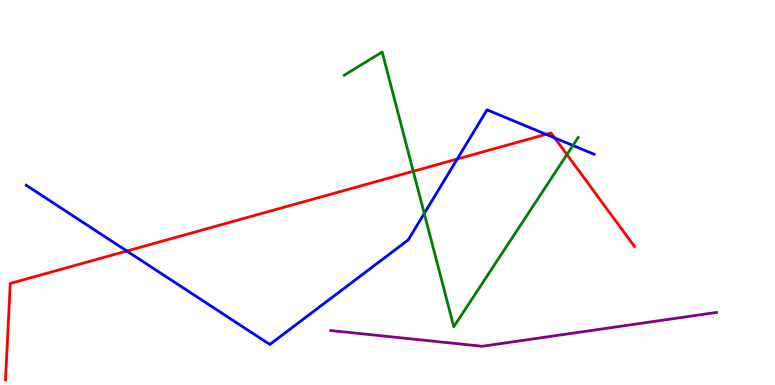[{'lines': ['blue', 'red'], 'intersections': [{'x': 1.64, 'y': 3.48}, {'x': 5.9, 'y': 5.87}, {'x': 7.05, 'y': 6.51}, {'x': 7.16, 'y': 6.42}]}, {'lines': ['green', 'red'], 'intersections': [{'x': 5.33, 'y': 5.55}, {'x': 7.32, 'y': 5.99}]}, {'lines': ['purple', 'red'], 'intersections': []}, {'lines': ['blue', 'green'], 'intersections': [{'x': 5.47, 'y': 4.46}, {'x': 7.39, 'y': 6.22}]}, {'lines': ['blue', 'purple'], 'intersections': []}, {'lines': ['green', 'purple'], 'intersections': []}]